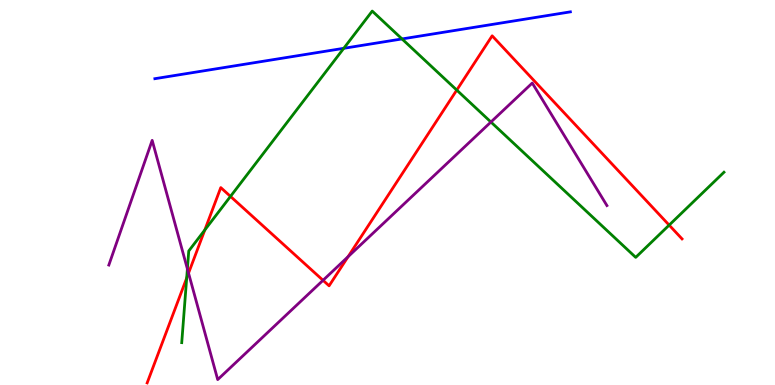[{'lines': ['blue', 'red'], 'intersections': []}, {'lines': ['green', 'red'], 'intersections': [{'x': 2.41, 'y': 2.78}, {'x': 2.64, 'y': 4.03}, {'x': 2.97, 'y': 4.9}, {'x': 5.89, 'y': 7.66}, {'x': 8.63, 'y': 4.15}]}, {'lines': ['purple', 'red'], 'intersections': [{'x': 2.43, 'y': 2.91}, {'x': 4.17, 'y': 2.72}, {'x': 4.49, 'y': 3.33}]}, {'lines': ['blue', 'green'], 'intersections': [{'x': 4.44, 'y': 8.75}, {'x': 5.19, 'y': 8.99}]}, {'lines': ['blue', 'purple'], 'intersections': []}, {'lines': ['green', 'purple'], 'intersections': [{'x': 2.42, 'y': 3.02}, {'x': 6.33, 'y': 6.83}]}]